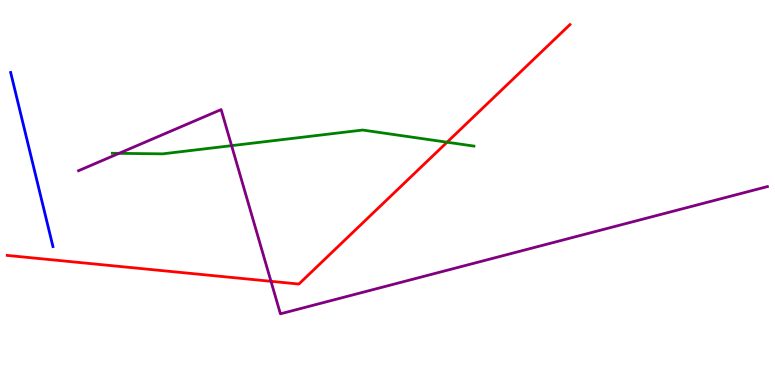[{'lines': ['blue', 'red'], 'intersections': []}, {'lines': ['green', 'red'], 'intersections': [{'x': 5.77, 'y': 6.31}]}, {'lines': ['purple', 'red'], 'intersections': [{'x': 3.5, 'y': 2.69}]}, {'lines': ['blue', 'green'], 'intersections': []}, {'lines': ['blue', 'purple'], 'intersections': []}, {'lines': ['green', 'purple'], 'intersections': [{'x': 1.54, 'y': 6.02}, {'x': 2.99, 'y': 6.22}]}]